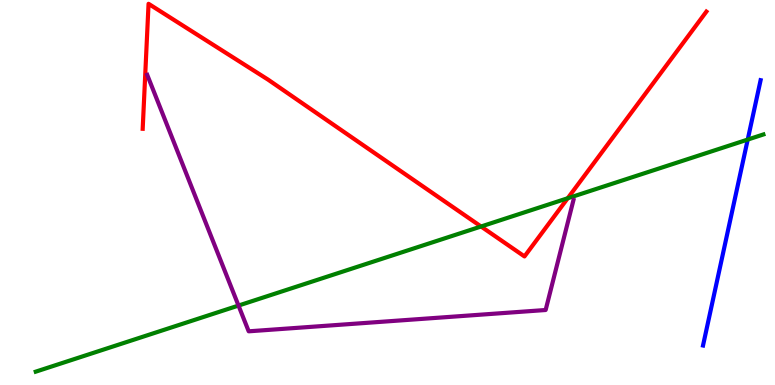[{'lines': ['blue', 'red'], 'intersections': []}, {'lines': ['green', 'red'], 'intersections': [{'x': 6.21, 'y': 4.12}, {'x': 7.33, 'y': 4.85}]}, {'lines': ['purple', 'red'], 'intersections': []}, {'lines': ['blue', 'green'], 'intersections': [{'x': 9.65, 'y': 6.37}]}, {'lines': ['blue', 'purple'], 'intersections': []}, {'lines': ['green', 'purple'], 'intersections': [{'x': 3.08, 'y': 2.06}]}]